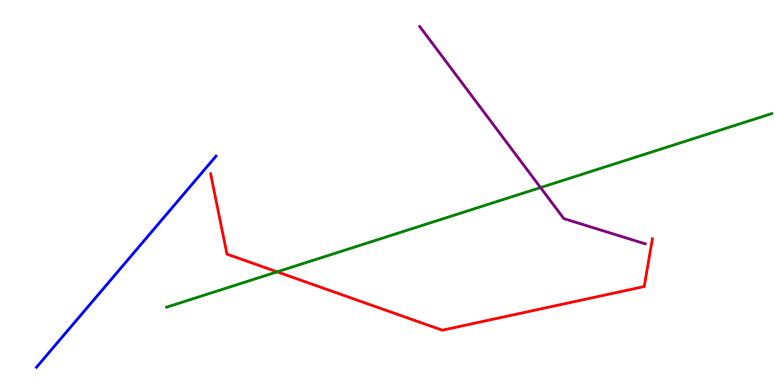[{'lines': ['blue', 'red'], 'intersections': []}, {'lines': ['green', 'red'], 'intersections': [{'x': 3.58, 'y': 2.94}]}, {'lines': ['purple', 'red'], 'intersections': []}, {'lines': ['blue', 'green'], 'intersections': []}, {'lines': ['blue', 'purple'], 'intersections': []}, {'lines': ['green', 'purple'], 'intersections': [{'x': 6.97, 'y': 5.13}]}]